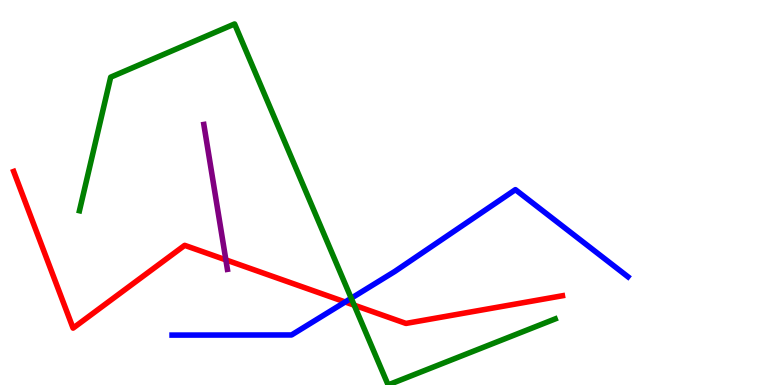[{'lines': ['blue', 'red'], 'intersections': [{'x': 4.45, 'y': 2.16}]}, {'lines': ['green', 'red'], 'intersections': [{'x': 4.57, 'y': 2.07}]}, {'lines': ['purple', 'red'], 'intersections': [{'x': 2.91, 'y': 3.25}]}, {'lines': ['blue', 'green'], 'intersections': [{'x': 4.53, 'y': 2.25}]}, {'lines': ['blue', 'purple'], 'intersections': []}, {'lines': ['green', 'purple'], 'intersections': []}]